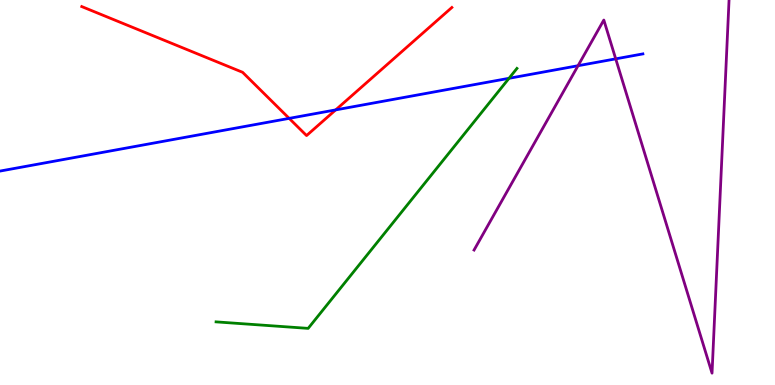[{'lines': ['blue', 'red'], 'intersections': [{'x': 3.73, 'y': 6.93}, {'x': 4.33, 'y': 7.15}]}, {'lines': ['green', 'red'], 'intersections': []}, {'lines': ['purple', 'red'], 'intersections': []}, {'lines': ['blue', 'green'], 'intersections': [{'x': 6.57, 'y': 7.97}]}, {'lines': ['blue', 'purple'], 'intersections': [{'x': 7.46, 'y': 8.29}, {'x': 7.94, 'y': 8.47}]}, {'lines': ['green', 'purple'], 'intersections': []}]